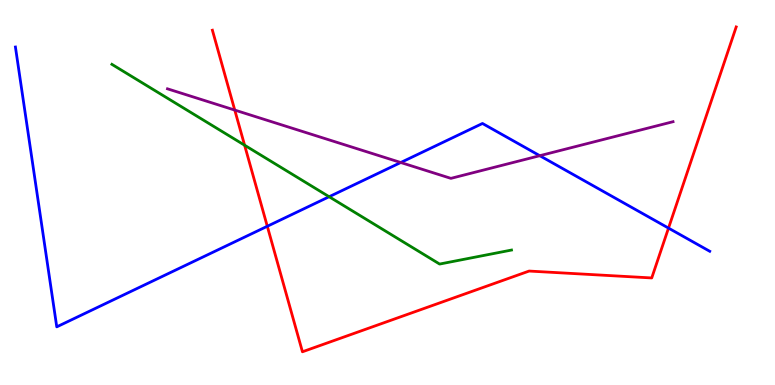[{'lines': ['blue', 'red'], 'intersections': [{'x': 3.45, 'y': 4.12}, {'x': 8.63, 'y': 4.08}]}, {'lines': ['green', 'red'], 'intersections': [{'x': 3.16, 'y': 6.23}]}, {'lines': ['purple', 'red'], 'intersections': [{'x': 3.03, 'y': 7.14}]}, {'lines': ['blue', 'green'], 'intersections': [{'x': 4.25, 'y': 4.89}]}, {'lines': ['blue', 'purple'], 'intersections': [{'x': 5.17, 'y': 5.78}, {'x': 6.96, 'y': 5.96}]}, {'lines': ['green', 'purple'], 'intersections': []}]